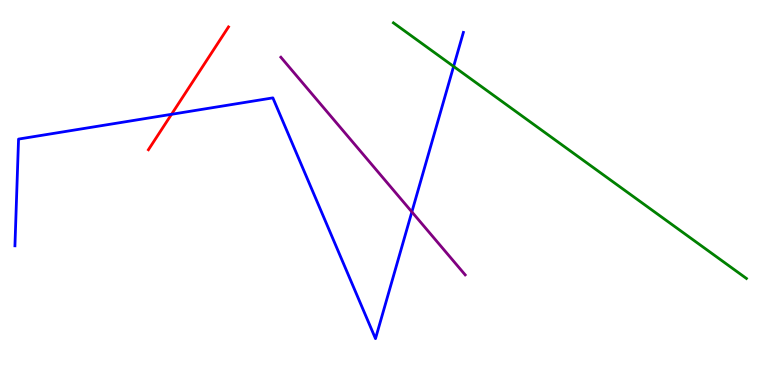[{'lines': ['blue', 'red'], 'intersections': [{'x': 2.21, 'y': 7.03}]}, {'lines': ['green', 'red'], 'intersections': []}, {'lines': ['purple', 'red'], 'intersections': []}, {'lines': ['blue', 'green'], 'intersections': [{'x': 5.85, 'y': 8.27}]}, {'lines': ['blue', 'purple'], 'intersections': [{'x': 5.31, 'y': 4.5}]}, {'lines': ['green', 'purple'], 'intersections': []}]